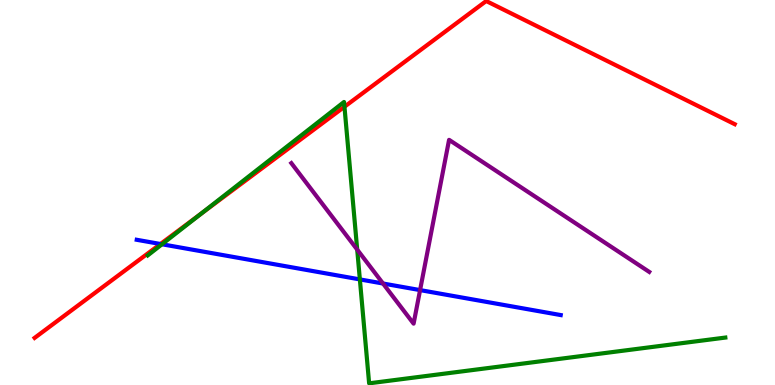[{'lines': ['blue', 'red'], 'intersections': [{'x': 2.07, 'y': 3.66}]}, {'lines': ['green', 'red'], 'intersections': [{'x': 2.59, 'y': 4.44}, {'x': 4.44, 'y': 7.23}]}, {'lines': ['purple', 'red'], 'intersections': []}, {'lines': ['blue', 'green'], 'intersections': [{'x': 2.09, 'y': 3.66}, {'x': 4.64, 'y': 2.74}]}, {'lines': ['blue', 'purple'], 'intersections': [{'x': 4.94, 'y': 2.64}, {'x': 5.42, 'y': 2.47}]}, {'lines': ['green', 'purple'], 'intersections': [{'x': 4.61, 'y': 3.52}]}]